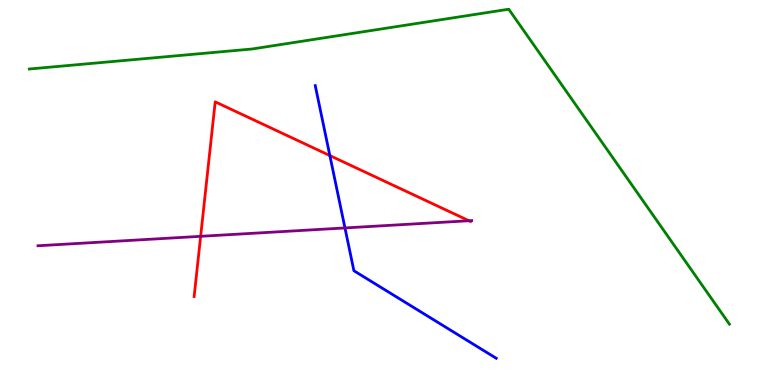[{'lines': ['blue', 'red'], 'intersections': [{'x': 4.26, 'y': 5.96}]}, {'lines': ['green', 'red'], 'intersections': []}, {'lines': ['purple', 'red'], 'intersections': [{'x': 2.59, 'y': 3.86}, {'x': 6.05, 'y': 4.27}]}, {'lines': ['blue', 'green'], 'intersections': []}, {'lines': ['blue', 'purple'], 'intersections': [{'x': 4.45, 'y': 4.08}]}, {'lines': ['green', 'purple'], 'intersections': []}]